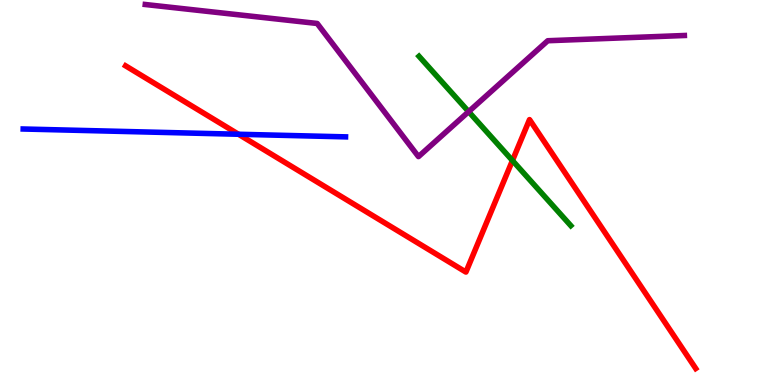[{'lines': ['blue', 'red'], 'intersections': [{'x': 3.08, 'y': 6.51}]}, {'lines': ['green', 'red'], 'intersections': [{'x': 6.61, 'y': 5.83}]}, {'lines': ['purple', 'red'], 'intersections': []}, {'lines': ['blue', 'green'], 'intersections': []}, {'lines': ['blue', 'purple'], 'intersections': []}, {'lines': ['green', 'purple'], 'intersections': [{'x': 6.05, 'y': 7.1}]}]